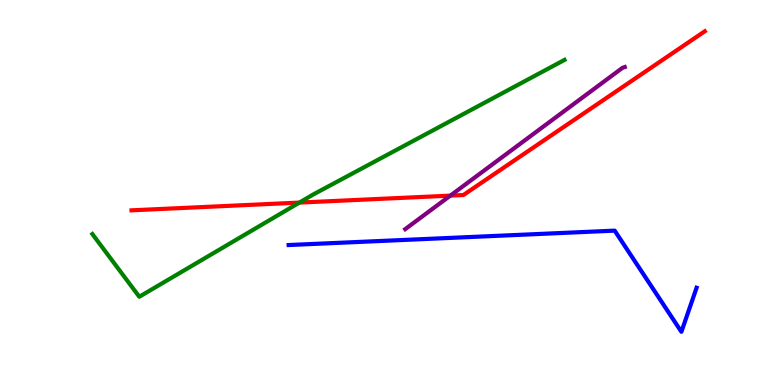[{'lines': ['blue', 'red'], 'intersections': []}, {'lines': ['green', 'red'], 'intersections': [{'x': 3.86, 'y': 4.74}]}, {'lines': ['purple', 'red'], 'intersections': [{'x': 5.81, 'y': 4.92}]}, {'lines': ['blue', 'green'], 'intersections': []}, {'lines': ['blue', 'purple'], 'intersections': []}, {'lines': ['green', 'purple'], 'intersections': []}]